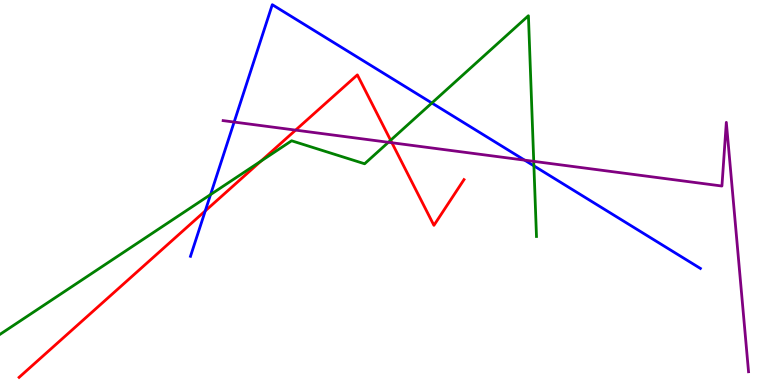[{'lines': ['blue', 'red'], 'intersections': [{'x': 2.65, 'y': 4.52}]}, {'lines': ['green', 'red'], 'intersections': [{'x': 3.37, 'y': 5.81}, {'x': 5.04, 'y': 6.36}]}, {'lines': ['purple', 'red'], 'intersections': [{'x': 3.81, 'y': 6.62}, {'x': 5.06, 'y': 6.29}]}, {'lines': ['blue', 'green'], 'intersections': [{'x': 2.72, 'y': 4.95}, {'x': 5.57, 'y': 7.32}, {'x': 6.89, 'y': 5.69}]}, {'lines': ['blue', 'purple'], 'intersections': [{'x': 3.02, 'y': 6.83}, {'x': 6.77, 'y': 5.84}]}, {'lines': ['green', 'purple'], 'intersections': [{'x': 5.01, 'y': 6.3}, {'x': 6.89, 'y': 5.81}]}]